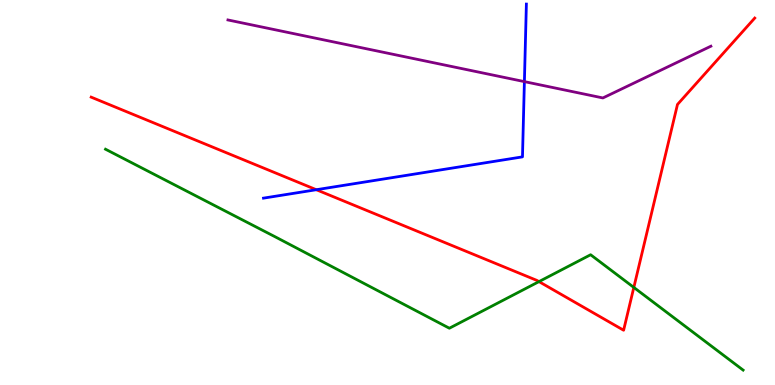[{'lines': ['blue', 'red'], 'intersections': [{'x': 4.08, 'y': 5.07}]}, {'lines': ['green', 'red'], 'intersections': [{'x': 6.95, 'y': 2.69}, {'x': 8.18, 'y': 2.53}]}, {'lines': ['purple', 'red'], 'intersections': []}, {'lines': ['blue', 'green'], 'intersections': []}, {'lines': ['blue', 'purple'], 'intersections': [{'x': 6.77, 'y': 7.88}]}, {'lines': ['green', 'purple'], 'intersections': []}]